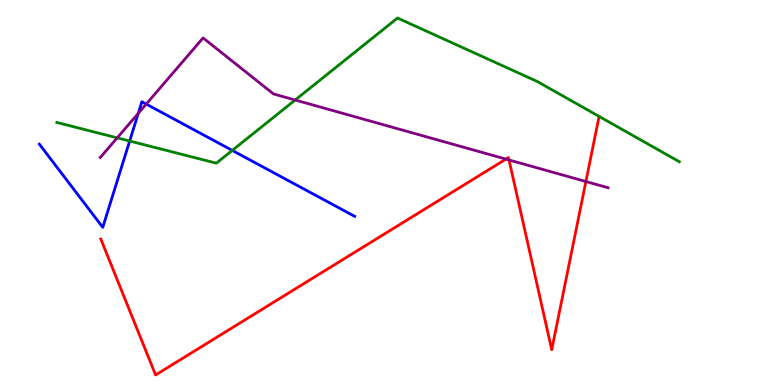[{'lines': ['blue', 'red'], 'intersections': []}, {'lines': ['green', 'red'], 'intersections': []}, {'lines': ['purple', 'red'], 'intersections': [{'x': 6.53, 'y': 5.87}, {'x': 6.57, 'y': 5.84}, {'x': 7.56, 'y': 5.28}]}, {'lines': ['blue', 'green'], 'intersections': [{'x': 1.67, 'y': 6.34}, {'x': 3.0, 'y': 6.09}]}, {'lines': ['blue', 'purple'], 'intersections': [{'x': 1.78, 'y': 7.06}, {'x': 1.89, 'y': 7.3}]}, {'lines': ['green', 'purple'], 'intersections': [{'x': 1.51, 'y': 6.42}, {'x': 3.81, 'y': 7.4}]}]